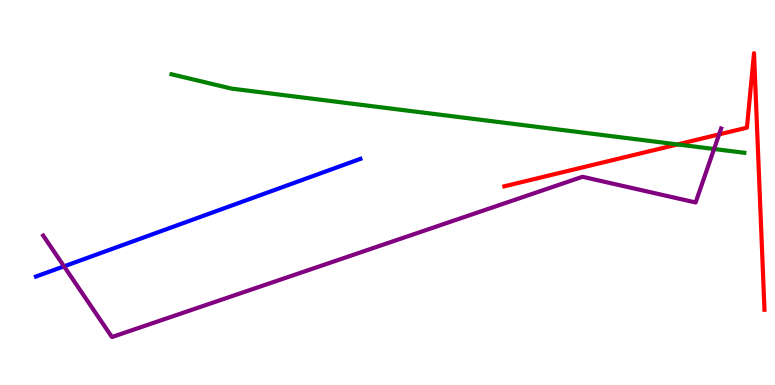[{'lines': ['blue', 'red'], 'intersections': []}, {'lines': ['green', 'red'], 'intersections': [{'x': 8.74, 'y': 6.25}]}, {'lines': ['purple', 'red'], 'intersections': [{'x': 9.28, 'y': 6.51}]}, {'lines': ['blue', 'green'], 'intersections': []}, {'lines': ['blue', 'purple'], 'intersections': [{'x': 0.826, 'y': 3.08}]}, {'lines': ['green', 'purple'], 'intersections': [{'x': 9.21, 'y': 6.13}]}]